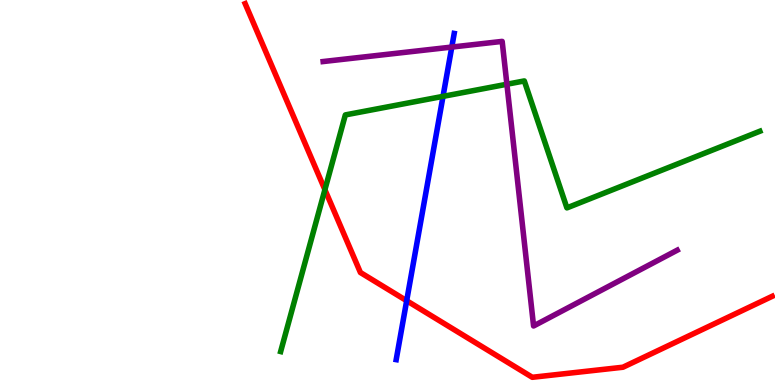[{'lines': ['blue', 'red'], 'intersections': [{'x': 5.25, 'y': 2.19}]}, {'lines': ['green', 'red'], 'intersections': [{'x': 4.19, 'y': 5.07}]}, {'lines': ['purple', 'red'], 'intersections': []}, {'lines': ['blue', 'green'], 'intersections': [{'x': 5.72, 'y': 7.5}]}, {'lines': ['blue', 'purple'], 'intersections': [{'x': 5.83, 'y': 8.78}]}, {'lines': ['green', 'purple'], 'intersections': [{'x': 6.54, 'y': 7.81}]}]